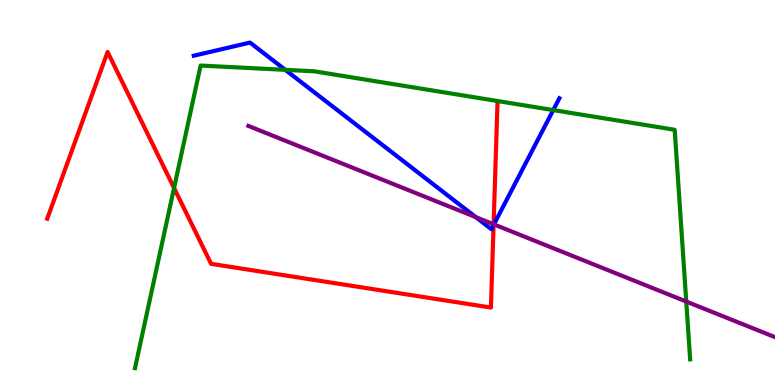[{'lines': ['blue', 'red'], 'intersections': [{'x': 6.37, 'y': 4.15}]}, {'lines': ['green', 'red'], 'intersections': [{'x': 2.25, 'y': 5.12}]}, {'lines': ['purple', 'red'], 'intersections': [{'x': 6.37, 'y': 4.17}]}, {'lines': ['blue', 'green'], 'intersections': [{'x': 3.68, 'y': 8.19}, {'x': 7.14, 'y': 7.14}]}, {'lines': ['blue', 'purple'], 'intersections': [{'x': 6.14, 'y': 4.36}, {'x': 6.37, 'y': 4.17}]}, {'lines': ['green', 'purple'], 'intersections': [{'x': 8.85, 'y': 2.17}]}]